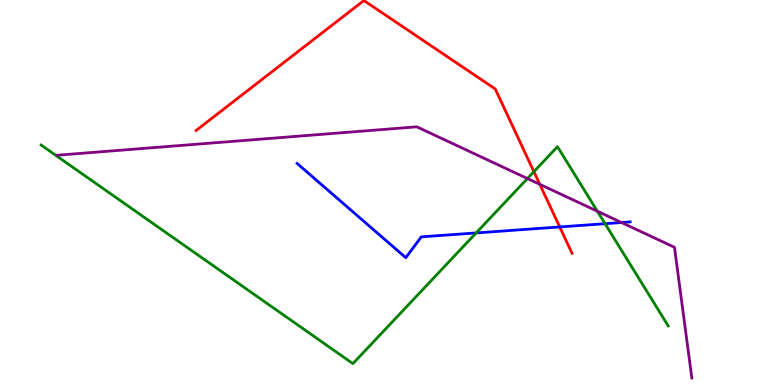[{'lines': ['blue', 'red'], 'intersections': [{'x': 7.22, 'y': 4.11}]}, {'lines': ['green', 'red'], 'intersections': [{'x': 6.89, 'y': 5.54}]}, {'lines': ['purple', 'red'], 'intersections': [{'x': 6.97, 'y': 5.21}]}, {'lines': ['blue', 'green'], 'intersections': [{'x': 6.14, 'y': 3.95}, {'x': 7.81, 'y': 4.19}]}, {'lines': ['blue', 'purple'], 'intersections': [{'x': 8.02, 'y': 4.22}]}, {'lines': ['green', 'purple'], 'intersections': [{'x': 6.81, 'y': 5.36}, {'x': 7.71, 'y': 4.51}]}]